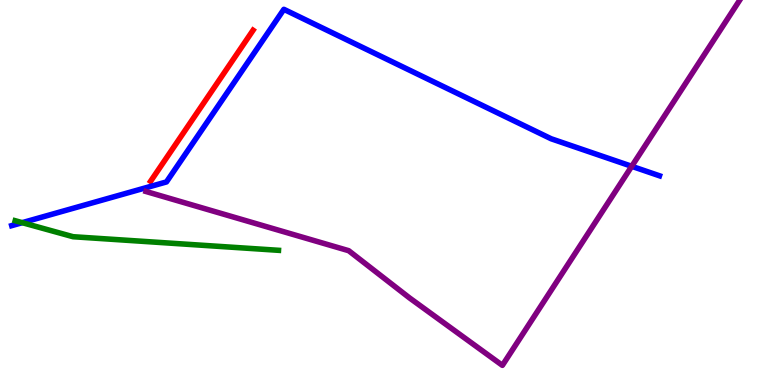[{'lines': ['blue', 'red'], 'intersections': []}, {'lines': ['green', 'red'], 'intersections': []}, {'lines': ['purple', 'red'], 'intersections': []}, {'lines': ['blue', 'green'], 'intersections': [{'x': 0.287, 'y': 4.22}]}, {'lines': ['blue', 'purple'], 'intersections': [{'x': 8.15, 'y': 5.68}]}, {'lines': ['green', 'purple'], 'intersections': []}]